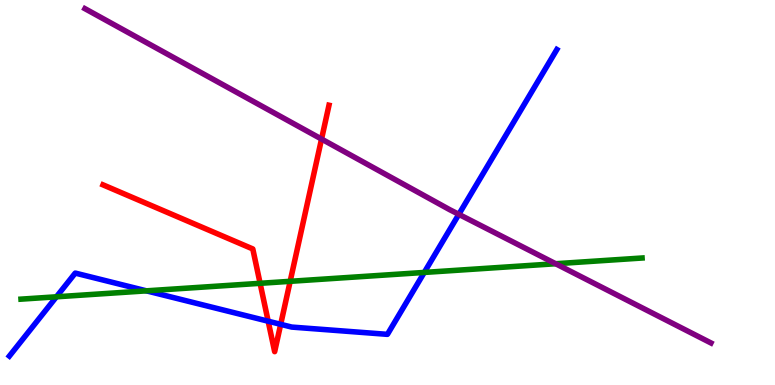[{'lines': ['blue', 'red'], 'intersections': [{'x': 3.46, 'y': 1.66}, {'x': 3.62, 'y': 1.58}]}, {'lines': ['green', 'red'], 'intersections': [{'x': 3.36, 'y': 2.64}, {'x': 3.74, 'y': 2.69}]}, {'lines': ['purple', 'red'], 'intersections': [{'x': 4.15, 'y': 6.39}]}, {'lines': ['blue', 'green'], 'intersections': [{'x': 0.728, 'y': 2.29}, {'x': 1.89, 'y': 2.45}, {'x': 5.47, 'y': 2.92}]}, {'lines': ['blue', 'purple'], 'intersections': [{'x': 5.92, 'y': 4.43}]}, {'lines': ['green', 'purple'], 'intersections': [{'x': 7.17, 'y': 3.15}]}]